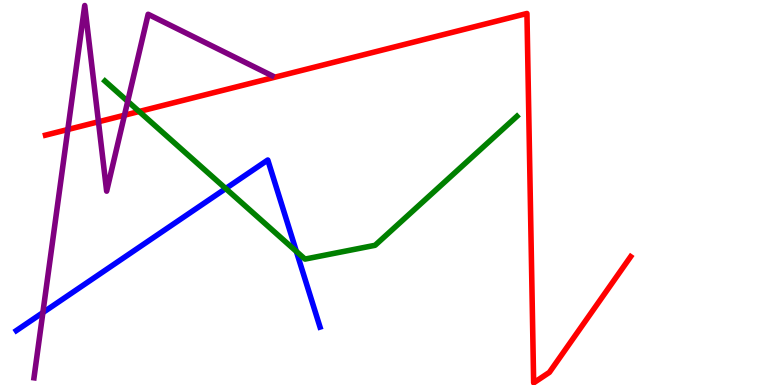[{'lines': ['blue', 'red'], 'intersections': []}, {'lines': ['green', 'red'], 'intersections': [{'x': 1.8, 'y': 7.1}]}, {'lines': ['purple', 'red'], 'intersections': [{'x': 0.875, 'y': 6.64}, {'x': 1.27, 'y': 6.84}, {'x': 1.61, 'y': 7.01}]}, {'lines': ['blue', 'green'], 'intersections': [{'x': 2.91, 'y': 5.1}, {'x': 3.82, 'y': 3.47}]}, {'lines': ['blue', 'purple'], 'intersections': [{'x': 0.553, 'y': 1.88}]}, {'lines': ['green', 'purple'], 'intersections': [{'x': 1.65, 'y': 7.37}]}]